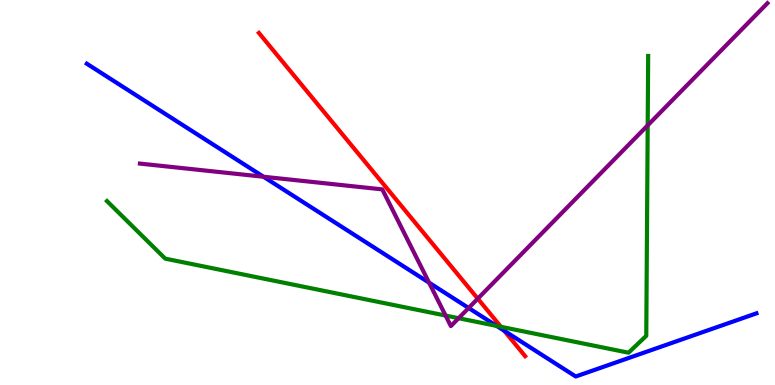[{'lines': ['blue', 'red'], 'intersections': [{'x': 6.51, 'y': 1.41}]}, {'lines': ['green', 'red'], 'intersections': [{'x': 6.46, 'y': 1.51}]}, {'lines': ['purple', 'red'], 'intersections': [{'x': 6.16, 'y': 2.24}]}, {'lines': ['blue', 'green'], 'intersections': [{'x': 6.41, 'y': 1.53}]}, {'lines': ['blue', 'purple'], 'intersections': [{'x': 3.4, 'y': 5.41}, {'x': 5.54, 'y': 2.66}, {'x': 6.05, 'y': 2.0}]}, {'lines': ['green', 'purple'], 'intersections': [{'x': 5.75, 'y': 1.8}, {'x': 5.92, 'y': 1.73}, {'x': 8.36, 'y': 6.74}]}]